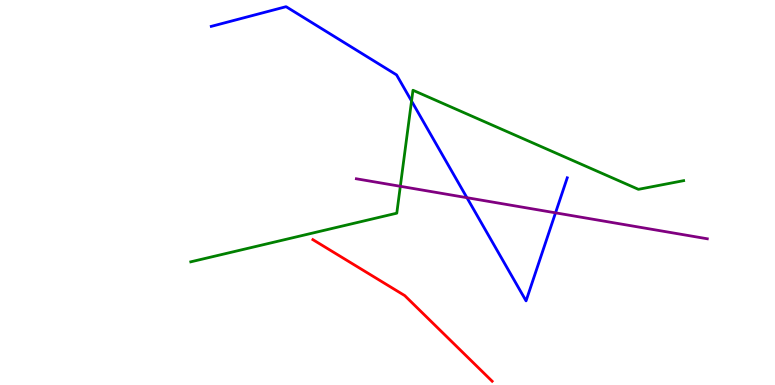[{'lines': ['blue', 'red'], 'intersections': []}, {'lines': ['green', 'red'], 'intersections': []}, {'lines': ['purple', 'red'], 'intersections': []}, {'lines': ['blue', 'green'], 'intersections': [{'x': 5.31, 'y': 7.38}]}, {'lines': ['blue', 'purple'], 'intersections': [{'x': 6.02, 'y': 4.87}, {'x': 7.17, 'y': 4.47}]}, {'lines': ['green', 'purple'], 'intersections': [{'x': 5.17, 'y': 5.16}]}]